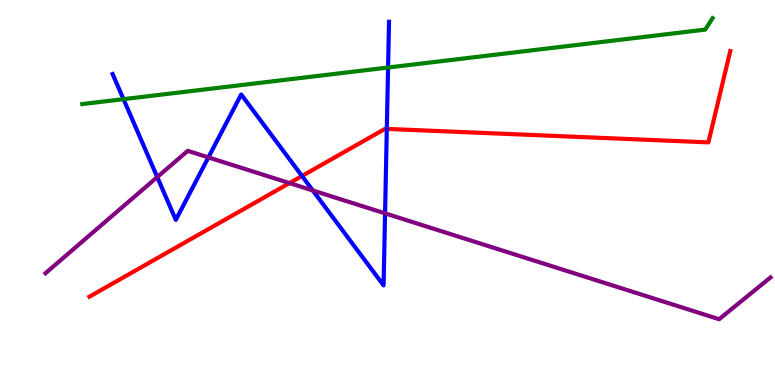[{'lines': ['blue', 'red'], 'intersections': [{'x': 3.9, 'y': 5.43}, {'x': 4.99, 'y': 6.65}]}, {'lines': ['green', 'red'], 'intersections': []}, {'lines': ['purple', 'red'], 'intersections': [{'x': 3.74, 'y': 5.24}]}, {'lines': ['blue', 'green'], 'intersections': [{'x': 1.59, 'y': 7.42}, {'x': 5.01, 'y': 8.25}]}, {'lines': ['blue', 'purple'], 'intersections': [{'x': 2.03, 'y': 5.4}, {'x': 2.69, 'y': 5.91}, {'x': 4.04, 'y': 5.05}, {'x': 4.97, 'y': 4.46}]}, {'lines': ['green', 'purple'], 'intersections': []}]